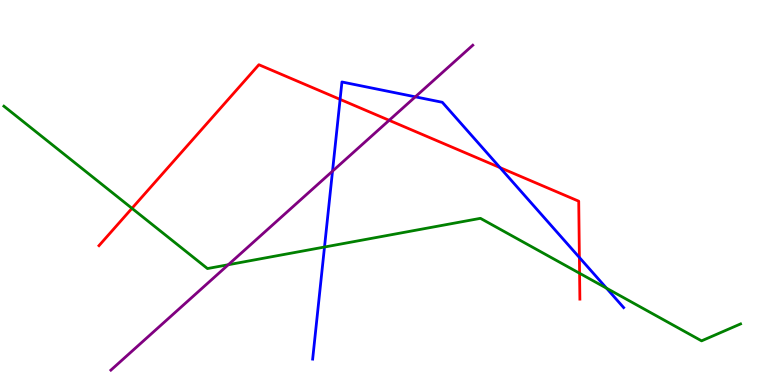[{'lines': ['blue', 'red'], 'intersections': [{'x': 4.39, 'y': 7.42}, {'x': 6.45, 'y': 5.65}, {'x': 7.48, 'y': 3.31}]}, {'lines': ['green', 'red'], 'intersections': [{'x': 1.7, 'y': 4.59}, {'x': 7.48, 'y': 2.9}]}, {'lines': ['purple', 'red'], 'intersections': [{'x': 5.02, 'y': 6.88}]}, {'lines': ['blue', 'green'], 'intersections': [{'x': 4.19, 'y': 3.58}, {'x': 7.83, 'y': 2.51}]}, {'lines': ['blue', 'purple'], 'intersections': [{'x': 4.29, 'y': 5.55}, {'x': 5.36, 'y': 7.49}]}, {'lines': ['green', 'purple'], 'intersections': [{'x': 2.95, 'y': 3.12}]}]